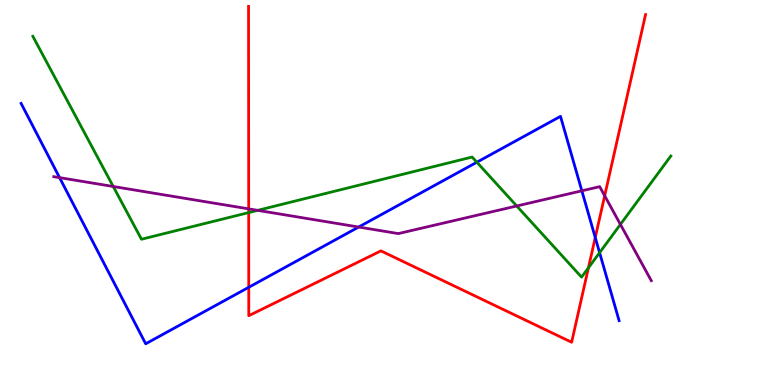[{'lines': ['blue', 'red'], 'intersections': [{'x': 3.21, 'y': 2.54}, {'x': 7.68, 'y': 3.83}]}, {'lines': ['green', 'red'], 'intersections': [{'x': 3.21, 'y': 4.48}, {'x': 7.59, 'y': 3.04}]}, {'lines': ['purple', 'red'], 'intersections': [{'x': 3.21, 'y': 4.57}, {'x': 7.8, 'y': 4.92}]}, {'lines': ['blue', 'green'], 'intersections': [{'x': 6.15, 'y': 5.79}, {'x': 7.74, 'y': 3.44}]}, {'lines': ['blue', 'purple'], 'intersections': [{'x': 0.769, 'y': 5.39}, {'x': 4.63, 'y': 4.1}, {'x': 7.51, 'y': 5.04}]}, {'lines': ['green', 'purple'], 'intersections': [{'x': 1.46, 'y': 5.16}, {'x': 3.32, 'y': 4.54}, {'x': 6.67, 'y': 4.65}, {'x': 8.01, 'y': 4.17}]}]